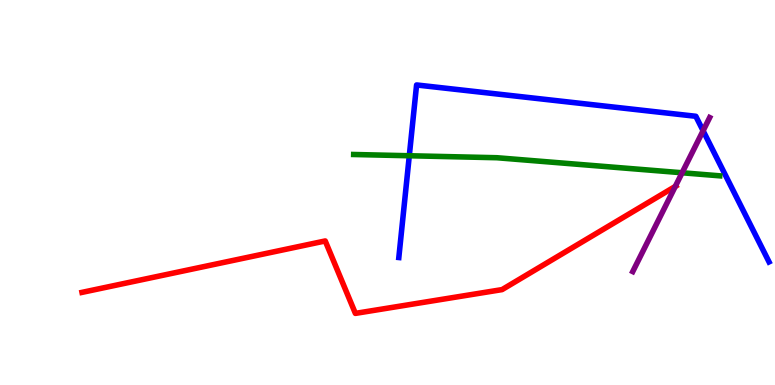[{'lines': ['blue', 'red'], 'intersections': []}, {'lines': ['green', 'red'], 'intersections': []}, {'lines': ['purple', 'red'], 'intersections': [{'x': 8.71, 'y': 5.16}]}, {'lines': ['blue', 'green'], 'intersections': [{'x': 5.28, 'y': 5.95}]}, {'lines': ['blue', 'purple'], 'intersections': [{'x': 9.07, 'y': 6.6}]}, {'lines': ['green', 'purple'], 'intersections': [{'x': 8.8, 'y': 5.51}]}]